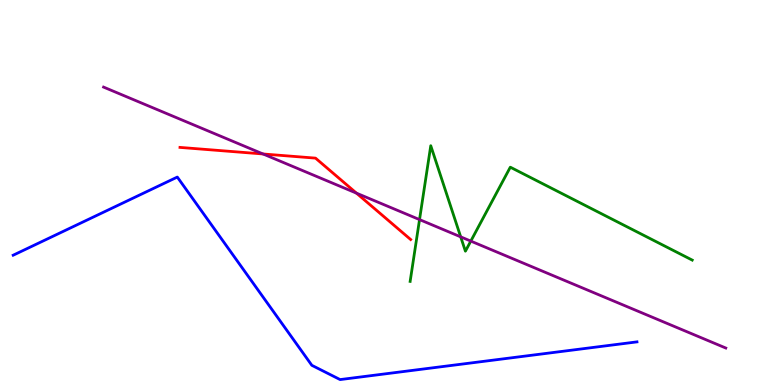[{'lines': ['blue', 'red'], 'intersections': []}, {'lines': ['green', 'red'], 'intersections': []}, {'lines': ['purple', 'red'], 'intersections': [{'x': 3.39, 'y': 6.0}, {'x': 4.6, 'y': 4.98}]}, {'lines': ['blue', 'green'], 'intersections': []}, {'lines': ['blue', 'purple'], 'intersections': []}, {'lines': ['green', 'purple'], 'intersections': [{'x': 5.41, 'y': 4.3}, {'x': 5.94, 'y': 3.85}, {'x': 6.07, 'y': 3.74}]}]